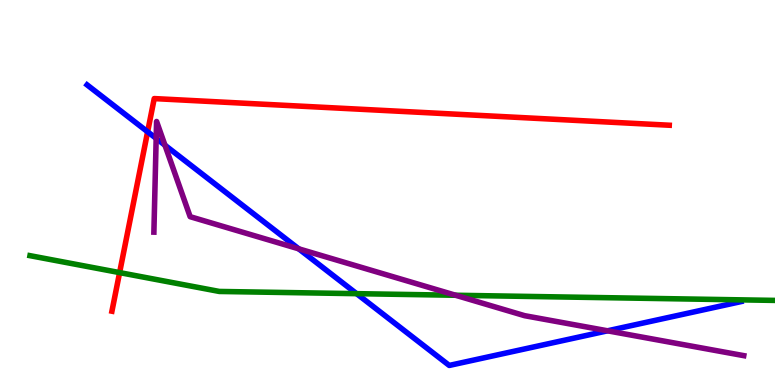[{'lines': ['blue', 'red'], 'intersections': [{'x': 1.9, 'y': 6.58}]}, {'lines': ['green', 'red'], 'intersections': [{'x': 1.54, 'y': 2.92}]}, {'lines': ['purple', 'red'], 'intersections': []}, {'lines': ['blue', 'green'], 'intersections': [{'x': 4.6, 'y': 2.37}]}, {'lines': ['blue', 'purple'], 'intersections': [{'x': 2.02, 'y': 6.41}, {'x': 2.13, 'y': 6.23}, {'x': 3.85, 'y': 3.54}, {'x': 7.84, 'y': 1.41}]}, {'lines': ['green', 'purple'], 'intersections': [{'x': 5.88, 'y': 2.33}]}]